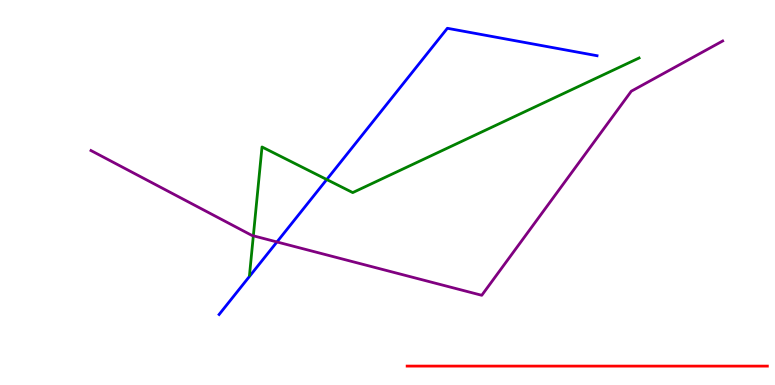[{'lines': ['blue', 'red'], 'intersections': []}, {'lines': ['green', 'red'], 'intersections': []}, {'lines': ['purple', 'red'], 'intersections': []}, {'lines': ['blue', 'green'], 'intersections': [{'x': 4.22, 'y': 5.34}]}, {'lines': ['blue', 'purple'], 'intersections': [{'x': 3.57, 'y': 3.72}]}, {'lines': ['green', 'purple'], 'intersections': [{'x': 3.27, 'y': 3.88}]}]